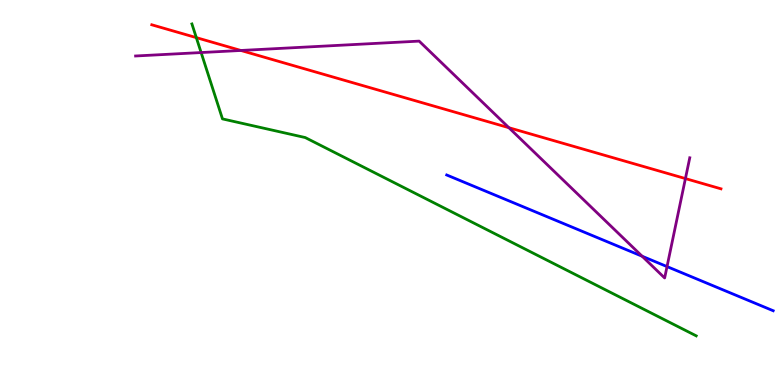[{'lines': ['blue', 'red'], 'intersections': []}, {'lines': ['green', 'red'], 'intersections': [{'x': 2.53, 'y': 9.02}]}, {'lines': ['purple', 'red'], 'intersections': [{'x': 3.11, 'y': 8.69}, {'x': 6.57, 'y': 6.68}, {'x': 8.84, 'y': 5.36}]}, {'lines': ['blue', 'green'], 'intersections': []}, {'lines': ['blue', 'purple'], 'intersections': [{'x': 8.29, 'y': 3.34}, {'x': 8.61, 'y': 3.08}]}, {'lines': ['green', 'purple'], 'intersections': [{'x': 2.6, 'y': 8.64}]}]